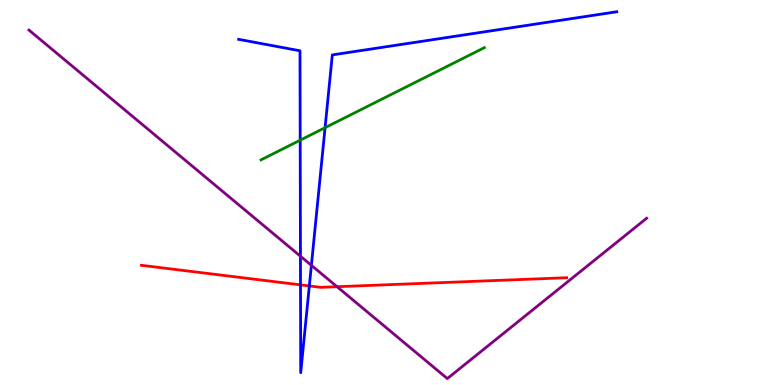[{'lines': ['blue', 'red'], 'intersections': [{'x': 3.88, 'y': 2.6}, {'x': 3.99, 'y': 2.57}]}, {'lines': ['green', 'red'], 'intersections': []}, {'lines': ['purple', 'red'], 'intersections': [{'x': 4.35, 'y': 2.55}]}, {'lines': ['blue', 'green'], 'intersections': [{'x': 3.87, 'y': 6.36}, {'x': 4.19, 'y': 6.68}]}, {'lines': ['blue', 'purple'], 'intersections': [{'x': 3.88, 'y': 3.34}, {'x': 4.02, 'y': 3.11}]}, {'lines': ['green', 'purple'], 'intersections': []}]